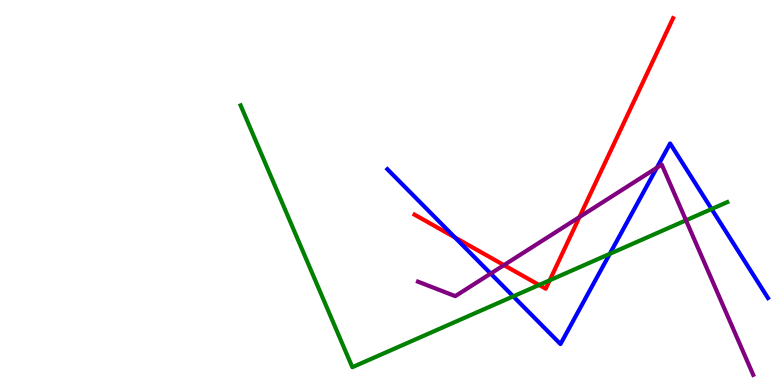[{'lines': ['blue', 'red'], 'intersections': [{'x': 5.87, 'y': 3.83}]}, {'lines': ['green', 'red'], 'intersections': [{'x': 6.96, 'y': 2.6}, {'x': 7.09, 'y': 2.72}]}, {'lines': ['purple', 'red'], 'intersections': [{'x': 6.5, 'y': 3.11}, {'x': 7.48, 'y': 4.36}]}, {'lines': ['blue', 'green'], 'intersections': [{'x': 6.62, 'y': 2.3}, {'x': 7.87, 'y': 3.41}, {'x': 9.18, 'y': 4.57}]}, {'lines': ['blue', 'purple'], 'intersections': [{'x': 6.33, 'y': 2.89}, {'x': 8.48, 'y': 5.64}]}, {'lines': ['green', 'purple'], 'intersections': [{'x': 8.85, 'y': 4.28}]}]